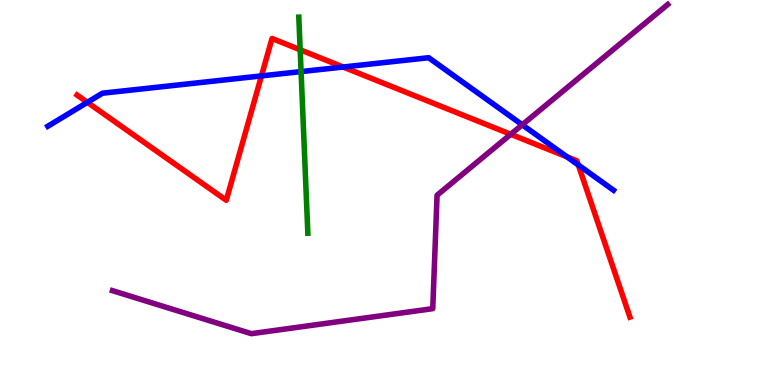[{'lines': ['blue', 'red'], 'intersections': [{'x': 1.13, 'y': 7.34}, {'x': 3.37, 'y': 8.03}, {'x': 4.43, 'y': 8.26}, {'x': 7.32, 'y': 5.93}, {'x': 7.46, 'y': 5.72}]}, {'lines': ['green', 'red'], 'intersections': [{'x': 3.87, 'y': 8.71}]}, {'lines': ['purple', 'red'], 'intersections': [{'x': 6.59, 'y': 6.51}]}, {'lines': ['blue', 'green'], 'intersections': [{'x': 3.88, 'y': 8.14}]}, {'lines': ['blue', 'purple'], 'intersections': [{'x': 6.74, 'y': 6.76}]}, {'lines': ['green', 'purple'], 'intersections': []}]